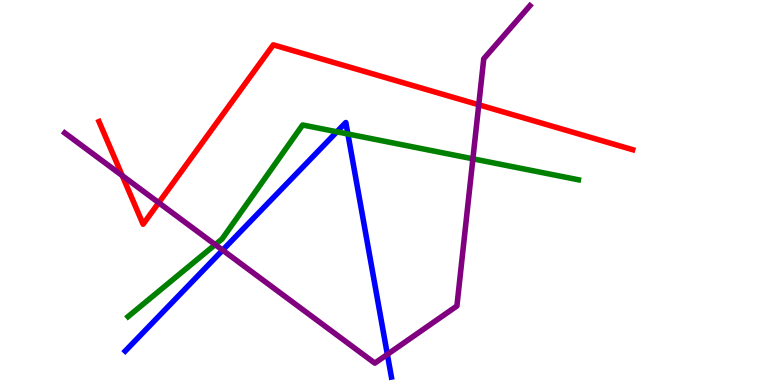[{'lines': ['blue', 'red'], 'intersections': []}, {'lines': ['green', 'red'], 'intersections': []}, {'lines': ['purple', 'red'], 'intersections': [{'x': 1.58, 'y': 5.44}, {'x': 2.05, 'y': 4.73}, {'x': 6.18, 'y': 7.28}]}, {'lines': ['blue', 'green'], 'intersections': [{'x': 4.35, 'y': 6.58}, {'x': 4.49, 'y': 6.52}]}, {'lines': ['blue', 'purple'], 'intersections': [{'x': 2.87, 'y': 3.5}, {'x': 5.0, 'y': 0.795}]}, {'lines': ['green', 'purple'], 'intersections': [{'x': 2.78, 'y': 3.65}, {'x': 6.1, 'y': 5.88}]}]